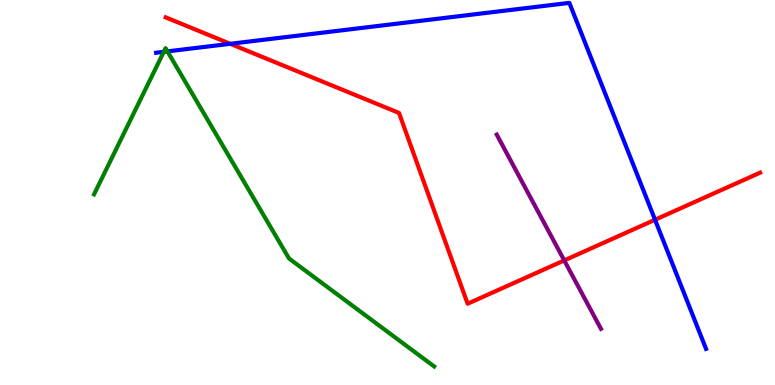[{'lines': ['blue', 'red'], 'intersections': [{'x': 2.97, 'y': 8.86}, {'x': 8.45, 'y': 4.29}]}, {'lines': ['green', 'red'], 'intersections': []}, {'lines': ['purple', 'red'], 'intersections': [{'x': 7.28, 'y': 3.24}]}, {'lines': ['blue', 'green'], 'intersections': [{'x': 2.11, 'y': 8.65}, {'x': 2.16, 'y': 8.67}]}, {'lines': ['blue', 'purple'], 'intersections': []}, {'lines': ['green', 'purple'], 'intersections': []}]